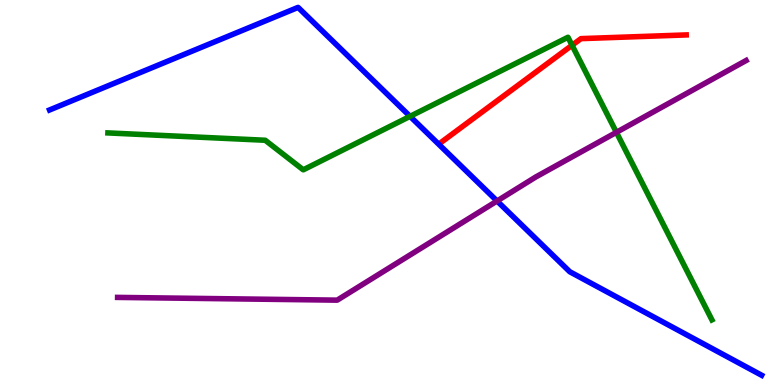[{'lines': ['blue', 'red'], 'intersections': []}, {'lines': ['green', 'red'], 'intersections': [{'x': 7.38, 'y': 8.82}]}, {'lines': ['purple', 'red'], 'intersections': []}, {'lines': ['blue', 'green'], 'intersections': [{'x': 5.29, 'y': 6.98}]}, {'lines': ['blue', 'purple'], 'intersections': [{'x': 6.41, 'y': 4.78}]}, {'lines': ['green', 'purple'], 'intersections': [{'x': 7.95, 'y': 6.56}]}]